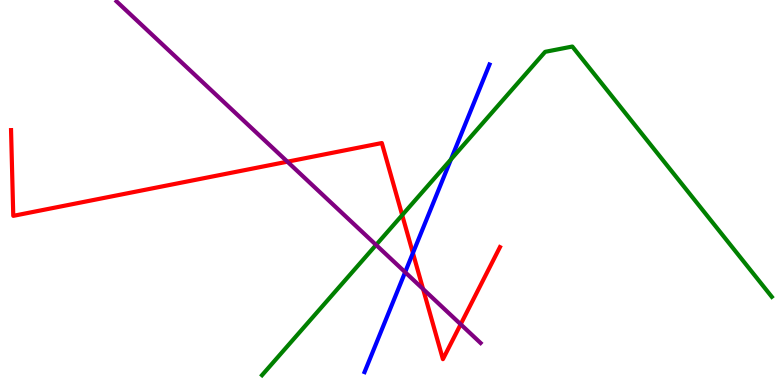[{'lines': ['blue', 'red'], 'intersections': [{'x': 5.33, 'y': 3.43}]}, {'lines': ['green', 'red'], 'intersections': [{'x': 5.19, 'y': 4.41}]}, {'lines': ['purple', 'red'], 'intersections': [{'x': 3.71, 'y': 5.8}, {'x': 5.46, 'y': 2.49}, {'x': 5.94, 'y': 1.58}]}, {'lines': ['blue', 'green'], 'intersections': [{'x': 5.82, 'y': 5.86}]}, {'lines': ['blue', 'purple'], 'intersections': [{'x': 5.23, 'y': 2.93}]}, {'lines': ['green', 'purple'], 'intersections': [{'x': 4.85, 'y': 3.64}]}]